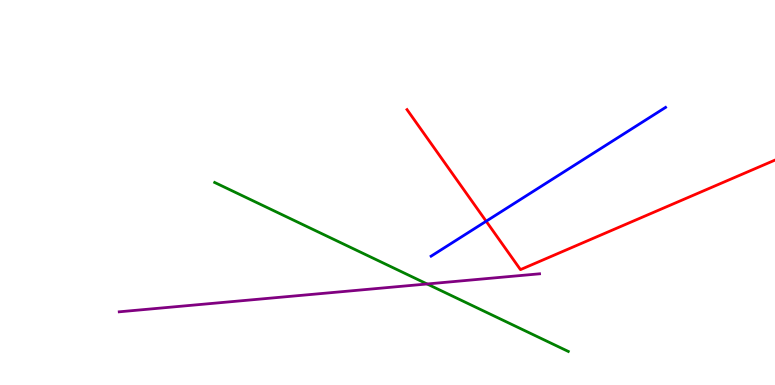[{'lines': ['blue', 'red'], 'intersections': [{'x': 6.27, 'y': 4.25}]}, {'lines': ['green', 'red'], 'intersections': []}, {'lines': ['purple', 'red'], 'intersections': []}, {'lines': ['blue', 'green'], 'intersections': []}, {'lines': ['blue', 'purple'], 'intersections': []}, {'lines': ['green', 'purple'], 'intersections': [{'x': 5.51, 'y': 2.62}]}]